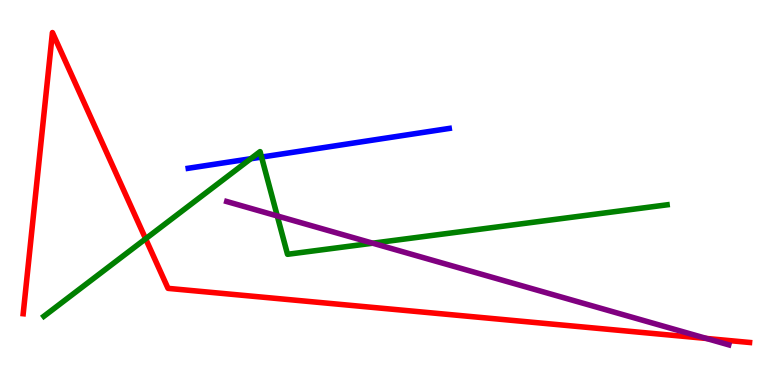[{'lines': ['blue', 'red'], 'intersections': []}, {'lines': ['green', 'red'], 'intersections': [{'x': 1.88, 'y': 3.8}]}, {'lines': ['purple', 'red'], 'intersections': [{'x': 9.12, 'y': 1.21}]}, {'lines': ['blue', 'green'], 'intersections': [{'x': 3.24, 'y': 5.88}, {'x': 3.37, 'y': 5.92}]}, {'lines': ['blue', 'purple'], 'intersections': []}, {'lines': ['green', 'purple'], 'intersections': [{'x': 3.58, 'y': 4.39}, {'x': 4.81, 'y': 3.68}]}]